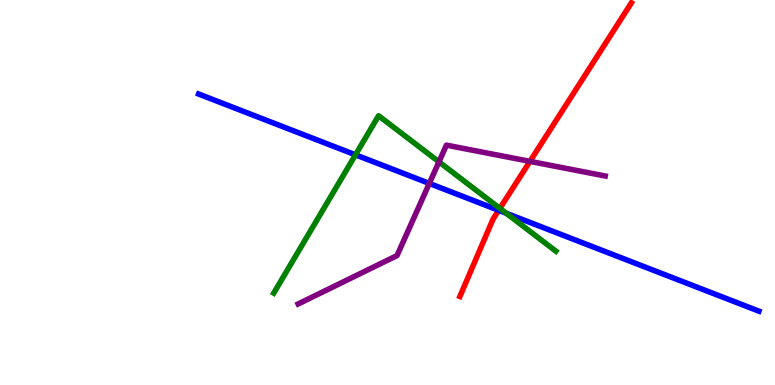[{'lines': ['blue', 'red'], 'intersections': [{'x': 6.43, 'y': 4.54}]}, {'lines': ['green', 'red'], 'intersections': [{'x': 6.45, 'y': 4.59}]}, {'lines': ['purple', 'red'], 'intersections': [{'x': 6.84, 'y': 5.81}]}, {'lines': ['blue', 'green'], 'intersections': [{'x': 4.59, 'y': 5.98}, {'x': 6.53, 'y': 4.46}]}, {'lines': ['blue', 'purple'], 'intersections': [{'x': 5.54, 'y': 5.24}]}, {'lines': ['green', 'purple'], 'intersections': [{'x': 5.66, 'y': 5.8}]}]